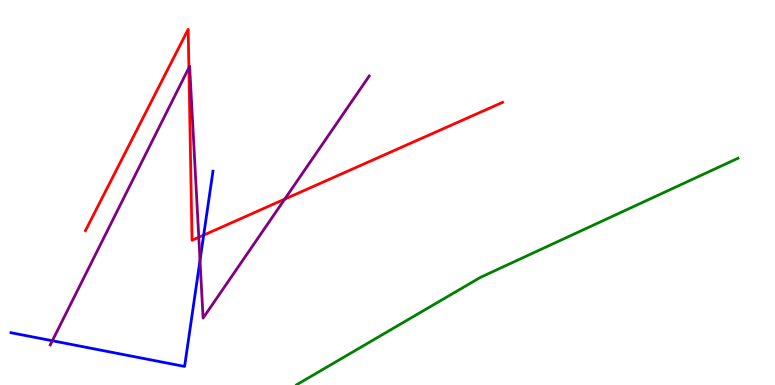[{'lines': ['blue', 'red'], 'intersections': [{'x': 2.63, 'y': 3.89}]}, {'lines': ['green', 'red'], 'intersections': []}, {'lines': ['purple', 'red'], 'intersections': [{'x': 2.44, 'y': 8.24}, {'x': 2.56, 'y': 3.84}, {'x': 3.67, 'y': 4.83}]}, {'lines': ['blue', 'green'], 'intersections': []}, {'lines': ['blue', 'purple'], 'intersections': [{'x': 0.675, 'y': 1.15}, {'x': 2.58, 'y': 3.24}]}, {'lines': ['green', 'purple'], 'intersections': []}]